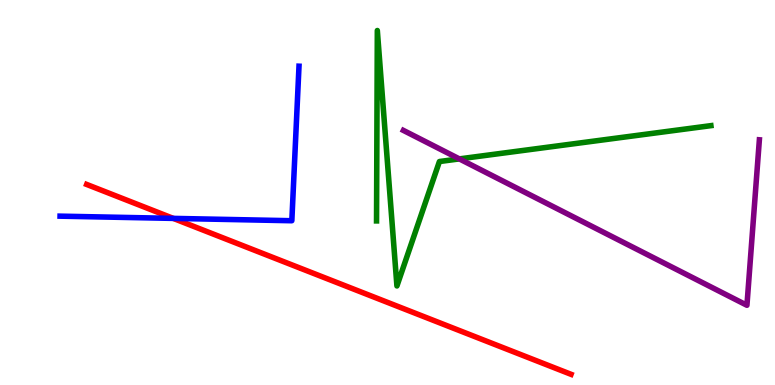[{'lines': ['blue', 'red'], 'intersections': [{'x': 2.24, 'y': 4.33}]}, {'lines': ['green', 'red'], 'intersections': []}, {'lines': ['purple', 'red'], 'intersections': []}, {'lines': ['blue', 'green'], 'intersections': []}, {'lines': ['blue', 'purple'], 'intersections': []}, {'lines': ['green', 'purple'], 'intersections': [{'x': 5.93, 'y': 5.87}]}]